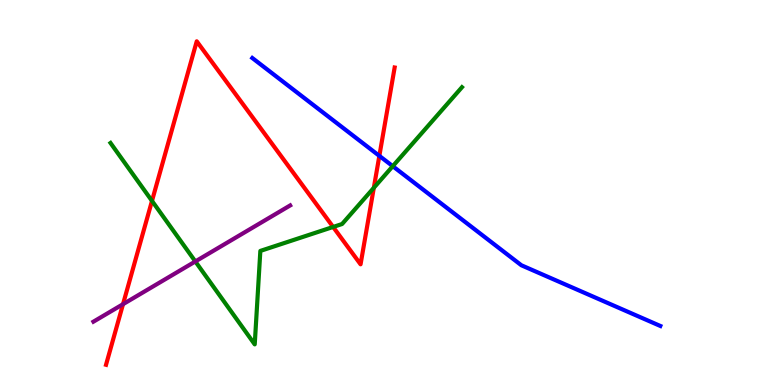[{'lines': ['blue', 'red'], 'intersections': [{'x': 4.89, 'y': 5.95}]}, {'lines': ['green', 'red'], 'intersections': [{'x': 1.96, 'y': 4.78}, {'x': 4.3, 'y': 4.1}, {'x': 4.82, 'y': 5.12}]}, {'lines': ['purple', 'red'], 'intersections': [{'x': 1.59, 'y': 2.1}]}, {'lines': ['blue', 'green'], 'intersections': [{'x': 5.07, 'y': 5.68}]}, {'lines': ['blue', 'purple'], 'intersections': []}, {'lines': ['green', 'purple'], 'intersections': [{'x': 2.52, 'y': 3.21}]}]